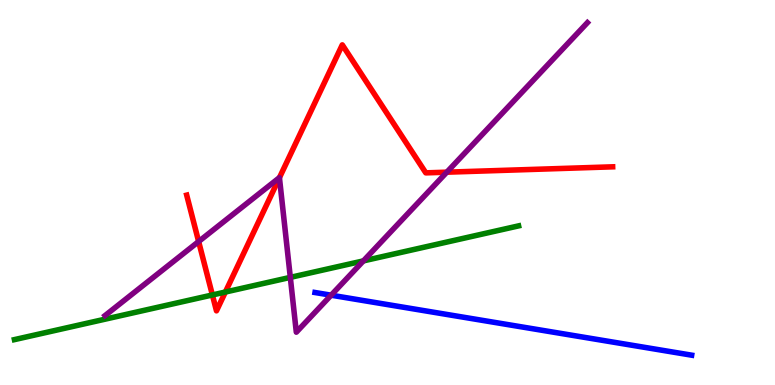[{'lines': ['blue', 'red'], 'intersections': []}, {'lines': ['green', 'red'], 'intersections': [{'x': 2.74, 'y': 2.34}, {'x': 2.91, 'y': 2.41}]}, {'lines': ['purple', 'red'], 'intersections': [{'x': 2.56, 'y': 3.73}, {'x': 3.61, 'y': 5.38}, {'x': 5.77, 'y': 5.53}]}, {'lines': ['blue', 'green'], 'intersections': []}, {'lines': ['blue', 'purple'], 'intersections': [{'x': 4.27, 'y': 2.33}]}, {'lines': ['green', 'purple'], 'intersections': [{'x': 3.75, 'y': 2.8}, {'x': 4.69, 'y': 3.22}]}]